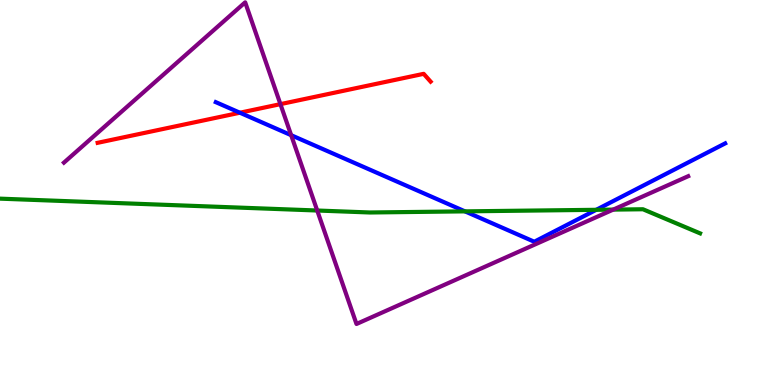[{'lines': ['blue', 'red'], 'intersections': [{'x': 3.1, 'y': 7.07}]}, {'lines': ['green', 'red'], 'intersections': []}, {'lines': ['purple', 'red'], 'intersections': [{'x': 3.62, 'y': 7.29}]}, {'lines': ['blue', 'green'], 'intersections': [{'x': 6.0, 'y': 4.51}, {'x': 7.69, 'y': 4.55}]}, {'lines': ['blue', 'purple'], 'intersections': [{'x': 3.76, 'y': 6.49}]}, {'lines': ['green', 'purple'], 'intersections': [{'x': 4.09, 'y': 4.53}, {'x': 7.91, 'y': 4.56}]}]